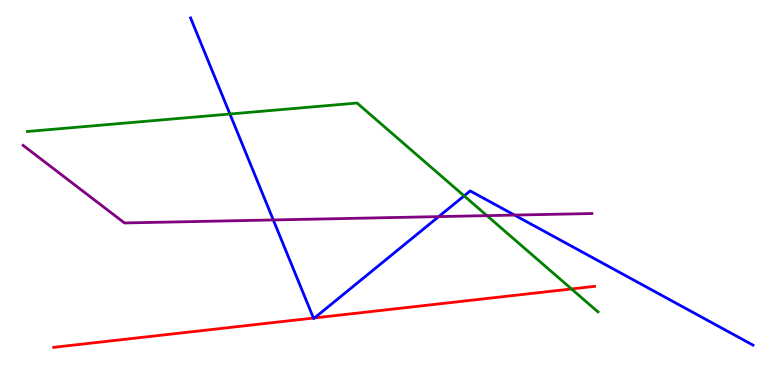[{'lines': ['blue', 'red'], 'intersections': [{'x': 4.04, 'y': 1.74}, {'x': 4.06, 'y': 1.74}]}, {'lines': ['green', 'red'], 'intersections': [{'x': 7.37, 'y': 2.49}]}, {'lines': ['purple', 'red'], 'intersections': []}, {'lines': ['blue', 'green'], 'intersections': [{'x': 2.97, 'y': 7.04}, {'x': 5.99, 'y': 4.91}]}, {'lines': ['blue', 'purple'], 'intersections': [{'x': 3.53, 'y': 4.29}, {'x': 5.66, 'y': 4.37}, {'x': 6.64, 'y': 4.41}]}, {'lines': ['green', 'purple'], 'intersections': [{'x': 6.28, 'y': 4.4}]}]